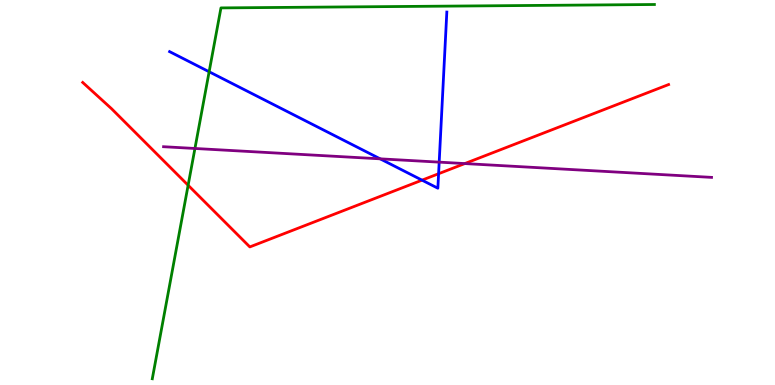[{'lines': ['blue', 'red'], 'intersections': [{'x': 5.45, 'y': 5.32}, {'x': 5.66, 'y': 5.49}]}, {'lines': ['green', 'red'], 'intersections': [{'x': 2.43, 'y': 5.19}]}, {'lines': ['purple', 'red'], 'intersections': [{'x': 6.0, 'y': 5.75}]}, {'lines': ['blue', 'green'], 'intersections': [{'x': 2.7, 'y': 8.14}]}, {'lines': ['blue', 'purple'], 'intersections': [{'x': 4.91, 'y': 5.87}, {'x': 5.67, 'y': 5.79}]}, {'lines': ['green', 'purple'], 'intersections': [{'x': 2.52, 'y': 6.14}]}]